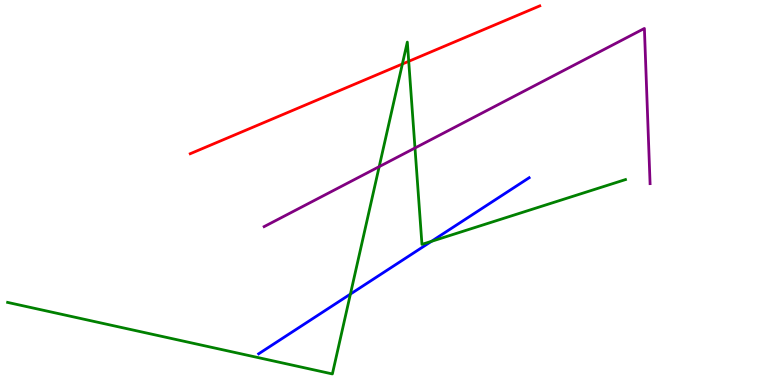[{'lines': ['blue', 'red'], 'intersections': []}, {'lines': ['green', 'red'], 'intersections': [{'x': 5.19, 'y': 8.34}, {'x': 5.27, 'y': 8.41}]}, {'lines': ['purple', 'red'], 'intersections': []}, {'lines': ['blue', 'green'], 'intersections': [{'x': 4.52, 'y': 2.36}, {'x': 5.57, 'y': 3.73}]}, {'lines': ['blue', 'purple'], 'intersections': []}, {'lines': ['green', 'purple'], 'intersections': [{'x': 4.89, 'y': 5.67}, {'x': 5.35, 'y': 6.16}]}]